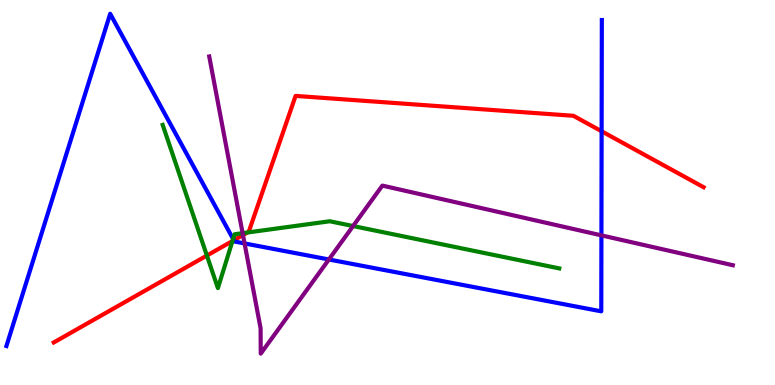[{'lines': ['blue', 'red'], 'intersections': [{'x': 3.02, 'y': 3.76}, {'x': 7.76, 'y': 6.59}]}, {'lines': ['green', 'red'], 'intersections': [{'x': 2.67, 'y': 3.36}, {'x': 3.0, 'y': 3.74}, {'x': 3.19, 'y': 3.96}]}, {'lines': ['purple', 'red'], 'intersections': [{'x': 3.14, 'y': 3.89}]}, {'lines': ['blue', 'green'], 'intersections': [{'x': 3.01, 'y': 3.79}]}, {'lines': ['blue', 'purple'], 'intersections': [{'x': 3.16, 'y': 3.68}, {'x': 4.24, 'y': 3.26}, {'x': 7.76, 'y': 3.89}]}, {'lines': ['green', 'purple'], 'intersections': [{'x': 3.13, 'y': 3.94}, {'x': 4.56, 'y': 4.13}]}]